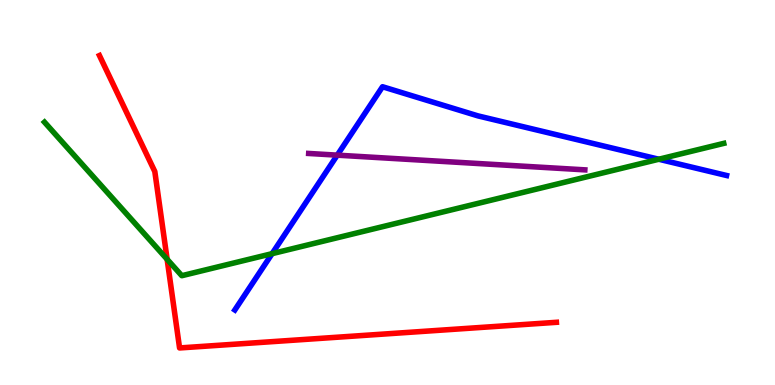[{'lines': ['blue', 'red'], 'intersections': []}, {'lines': ['green', 'red'], 'intersections': [{'x': 2.16, 'y': 3.27}]}, {'lines': ['purple', 'red'], 'intersections': []}, {'lines': ['blue', 'green'], 'intersections': [{'x': 3.51, 'y': 3.41}, {'x': 8.5, 'y': 5.86}]}, {'lines': ['blue', 'purple'], 'intersections': [{'x': 4.35, 'y': 5.97}]}, {'lines': ['green', 'purple'], 'intersections': []}]